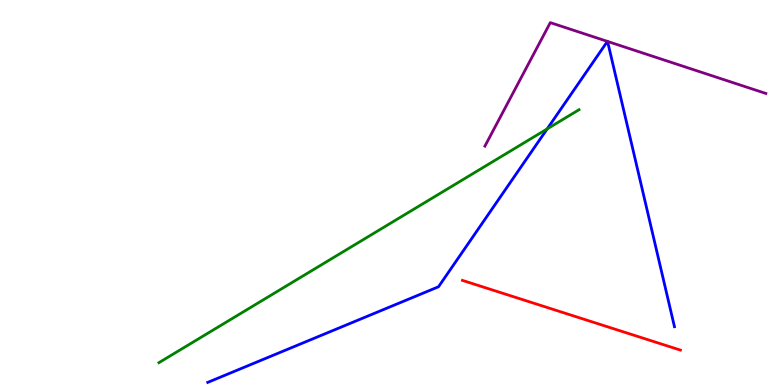[{'lines': ['blue', 'red'], 'intersections': []}, {'lines': ['green', 'red'], 'intersections': []}, {'lines': ['purple', 'red'], 'intersections': []}, {'lines': ['blue', 'green'], 'intersections': [{'x': 7.06, 'y': 6.65}]}, {'lines': ['blue', 'purple'], 'intersections': [{'x': 7.84, 'y': 8.92}, {'x': 7.84, 'y': 8.92}]}, {'lines': ['green', 'purple'], 'intersections': []}]